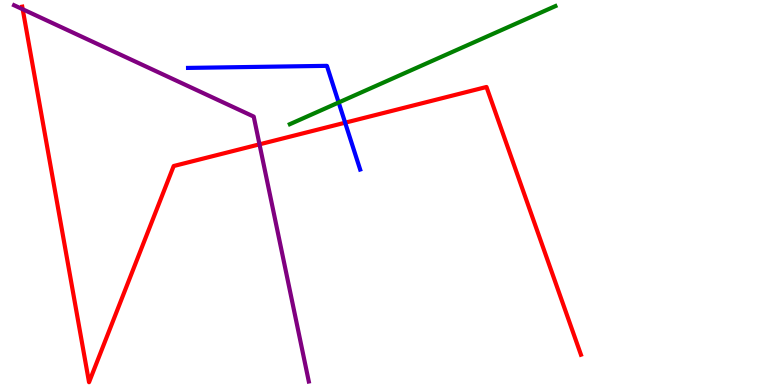[{'lines': ['blue', 'red'], 'intersections': [{'x': 4.45, 'y': 6.81}]}, {'lines': ['green', 'red'], 'intersections': []}, {'lines': ['purple', 'red'], 'intersections': [{'x': 0.293, 'y': 9.76}, {'x': 3.35, 'y': 6.25}]}, {'lines': ['blue', 'green'], 'intersections': [{'x': 4.37, 'y': 7.34}]}, {'lines': ['blue', 'purple'], 'intersections': []}, {'lines': ['green', 'purple'], 'intersections': []}]